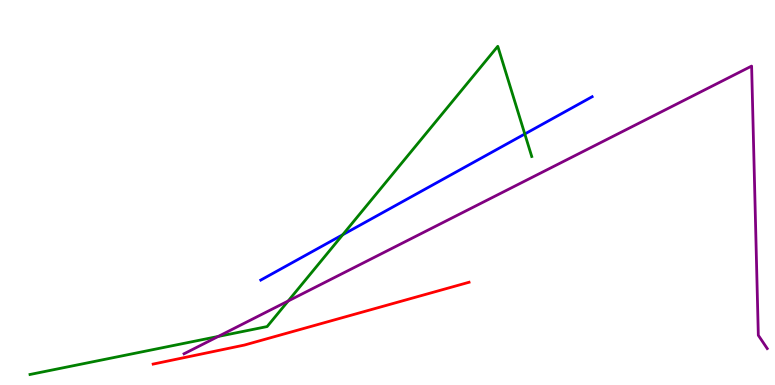[{'lines': ['blue', 'red'], 'intersections': []}, {'lines': ['green', 'red'], 'intersections': []}, {'lines': ['purple', 'red'], 'intersections': []}, {'lines': ['blue', 'green'], 'intersections': [{'x': 4.42, 'y': 3.9}, {'x': 6.77, 'y': 6.52}]}, {'lines': ['blue', 'purple'], 'intersections': []}, {'lines': ['green', 'purple'], 'intersections': [{'x': 2.82, 'y': 1.26}, {'x': 3.72, 'y': 2.18}]}]